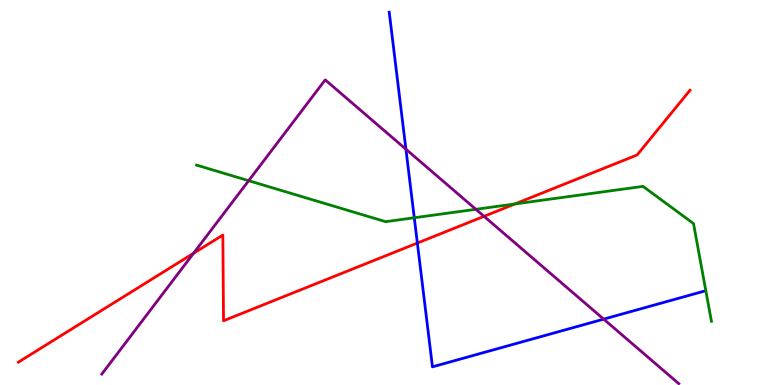[{'lines': ['blue', 'red'], 'intersections': [{'x': 5.39, 'y': 3.69}]}, {'lines': ['green', 'red'], 'intersections': [{'x': 6.64, 'y': 4.7}]}, {'lines': ['purple', 'red'], 'intersections': [{'x': 2.5, 'y': 3.42}, {'x': 6.25, 'y': 4.38}]}, {'lines': ['blue', 'green'], 'intersections': [{'x': 5.35, 'y': 4.34}]}, {'lines': ['blue', 'purple'], 'intersections': [{'x': 5.24, 'y': 6.12}, {'x': 7.79, 'y': 1.71}]}, {'lines': ['green', 'purple'], 'intersections': [{'x': 3.21, 'y': 5.31}, {'x': 6.14, 'y': 4.56}]}]